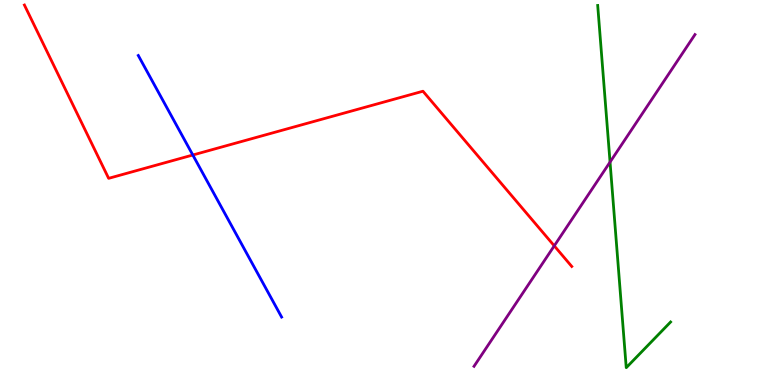[{'lines': ['blue', 'red'], 'intersections': [{'x': 2.49, 'y': 5.97}]}, {'lines': ['green', 'red'], 'intersections': []}, {'lines': ['purple', 'red'], 'intersections': [{'x': 7.15, 'y': 3.61}]}, {'lines': ['blue', 'green'], 'intersections': []}, {'lines': ['blue', 'purple'], 'intersections': []}, {'lines': ['green', 'purple'], 'intersections': [{'x': 7.87, 'y': 5.79}]}]